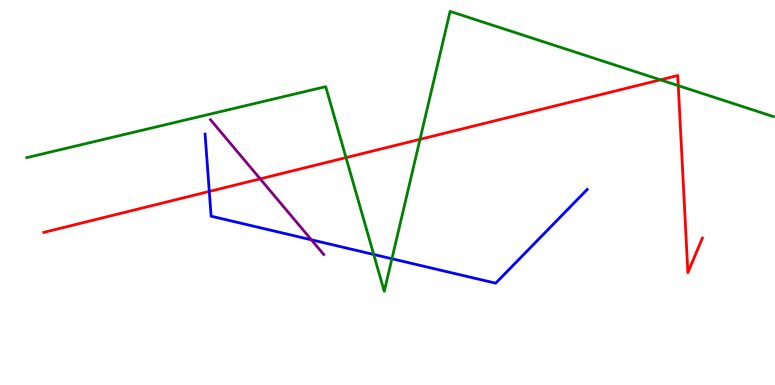[{'lines': ['blue', 'red'], 'intersections': [{'x': 2.7, 'y': 5.03}]}, {'lines': ['green', 'red'], 'intersections': [{'x': 4.46, 'y': 5.91}, {'x': 5.42, 'y': 6.38}, {'x': 8.52, 'y': 7.93}, {'x': 8.75, 'y': 7.78}]}, {'lines': ['purple', 'red'], 'intersections': [{'x': 3.36, 'y': 5.35}]}, {'lines': ['blue', 'green'], 'intersections': [{'x': 4.82, 'y': 3.39}, {'x': 5.06, 'y': 3.28}]}, {'lines': ['blue', 'purple'], 'intersections': [{'x': 4.02, 'y': 3.77}]}, {'lines': ['green', 'purple'], 'intersections': []}]